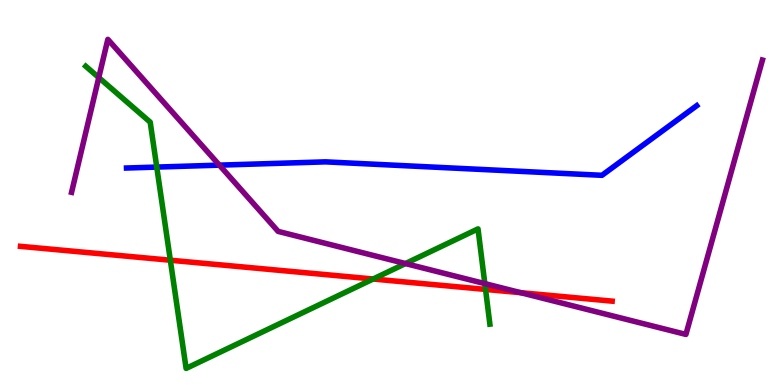[{'lines': ['blue', 'red'], 'intersections': []}, {'lines': ['green', 'red'], 'intersections': [{'x': 2.2, 'y': 3.24}, {'x': 4.81, 'y': 2.75}, {'x': 6.27, 'y': 2.48}]}, {'lines': ['purple', 'red'], 'intersections': [{'x': 6.72, 'y': 2.4}]}, {'lines': ['blue', 'green'], 'intersections': [{'x': 2.02, 'y': 5.66}]}, {'lines': ['blue', 'purple'], 'intersections': [{'x': 2.83, 'y': 5.71}]}, {'lines': ['green', 'purple'], 'intersections': [{'x': 1.27, 'y': 7.99}, {'x': 5.23, 'y': 3.15}, {'x': 6.26, 'y': 2.63}]}]